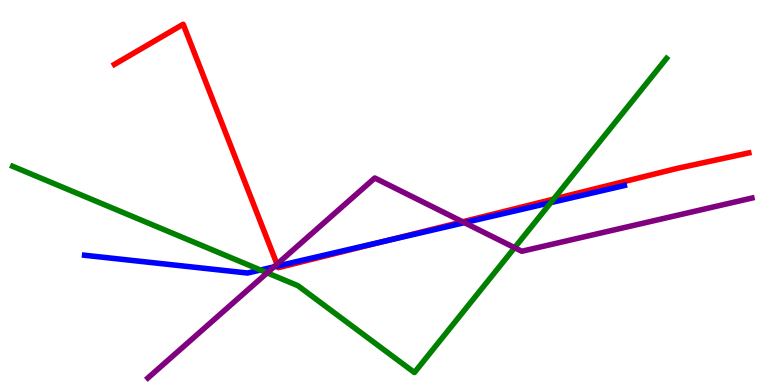[{'lines': ['blue', 'red'], 'intersections': [{'x': 3.58, 'y': 3.09}, {'x': 4.96, 'y': 3.74}]}, {'lines': ['green', 'red'], 'intersections': [{'x': 7.14, 'y': 4.83}]}, {'lines': ['purple', 'red'], 'intersections': [{'x': 3.57, 'y': 3.14}, {'x': 5.97, 'y': 4.24}]}, {'lines': ['blue', 'green'], 'intersections': [{'x': 3.36, 'y': 2.99}, {'x': 7.11, 'y': 4.74}]}, {'lines': ['blue', 'purple'], 'intersections': [{'x': 3.53, 'y': 3.07}, {'x': 5.99, 'y': 4.22}]}, {'lines': ['green', 'purple'], 'intersections': [{'x': 3.45, 'y': 2.91}, {'x': 6.64, 'y': 3.57}]}]